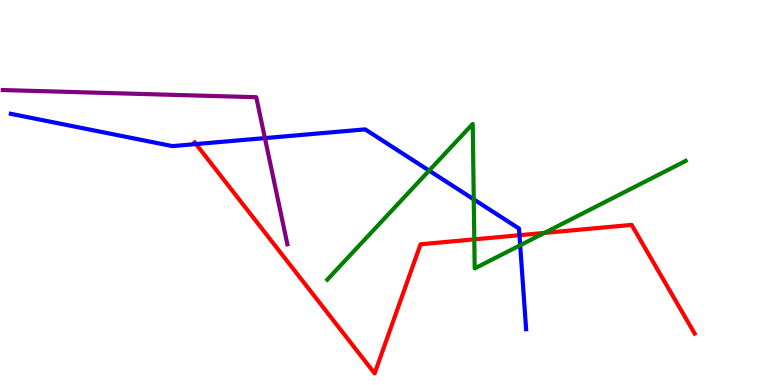[{'lines': ['blue', 'red'], 'intersections': [{'x': 2.53, 'y': 6.26}, {'x': 6.7, 'y': 3.89}]}, {'lines': ['green', 'red'], 'intersections': [{'x': 6.12, 'y': 3.78}, {'x': 7.02, 'y': 3.95}]}, {'lines': ['purple', 'red'], 'intersections': []}, {'lines': ['blue', 'green'], 'intersections': [{'x': 5.54, 'y': 5.57}, {'x': 6.11, 'y': 4.82}, {'x': 6.71, 'y': 3.63}]}, {'lines': ['blue', 'purple'], 'intersections': [{'x': 3.42, 'y': 6.41}]}, {'lines': ['green', 'purple'], 'intersections': []}]